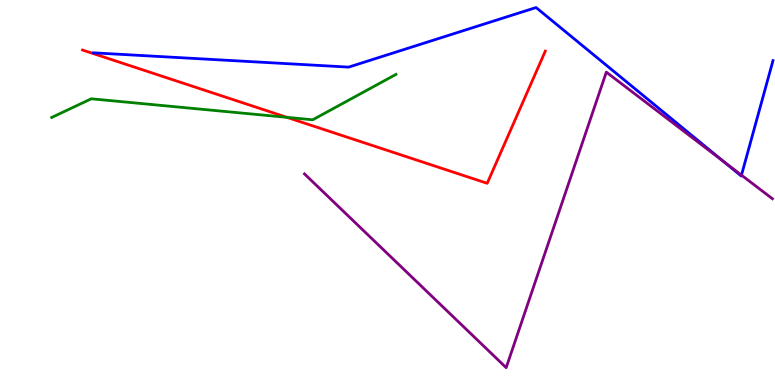[{'lines': ['blue', 'red'], 'intersections': []}, {'lines': ['green', 'red'], 'intersections': [{'x': 3.7, 'y': 6.95}]}, {'lines': ['purple', 'red'], 'intersections': []}, {'lines': ['blue', 'green'], 'intersections': []}, {'lines': ['blue', 'purple'], 'intersections': [{'x': 9.33, 'y': 5.81}, {'x': 9.57, 'y': 5.45}]}, {'lines': ['green', 'purple'], 'intersections': []}]